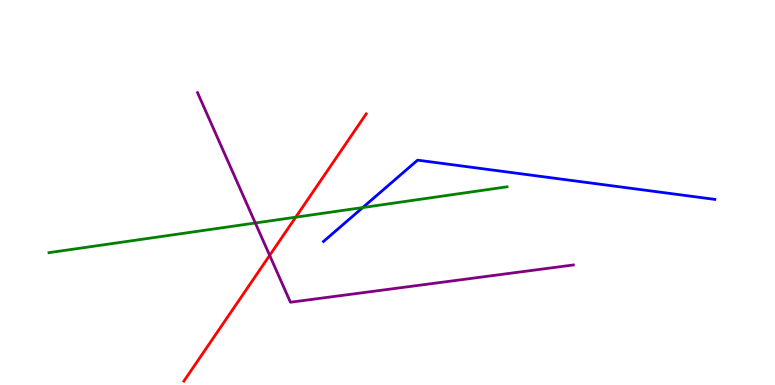[{'lines': ['blue', 'red'], 'intersections': []}, {'lines': ['green', 'red'], 'intersections': [{'x': 3.82, 'y': 4.36}]}, {'lines': ['purple', 'red'], 'intersections': [{'x': 3.48, 'y': 3.37}]}, {'lines': ['blue', 'green'], 'intersections': [{'x': 4.68, 'y': 4.61}]}, {'lines': ['blue', 'purple'], 'intersections': []}, {'lines': ['green', 'purple'], 'intersections': [{'x': 3.29, 'y': 4.21}]}]